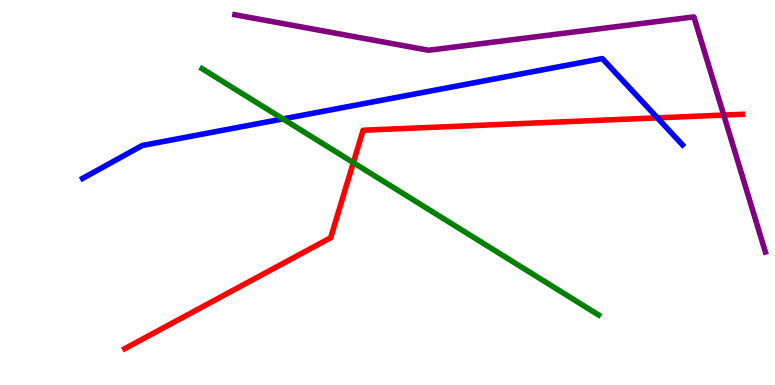[{'lines': ['blue', 'red'], 'intersections': [{'x': 8.48, 'y': 6.94}]}, {'lines': ['green', 'red'], 'intersections': [{'x': 4.56, 'y': 5.78}]}, {'lines': ['purple', 'red'], 'intersections': [{'x': 9.34, 'y': 7.01}]}, {'lines': ['blue', 'green'], 'intersections': [{'x': 3.65, 'y': 6.91}]}, {'lines': ['blue', 'purple'], 'intersections': []}, {'lines': ['green', 'purple'], 'intersections': []}]